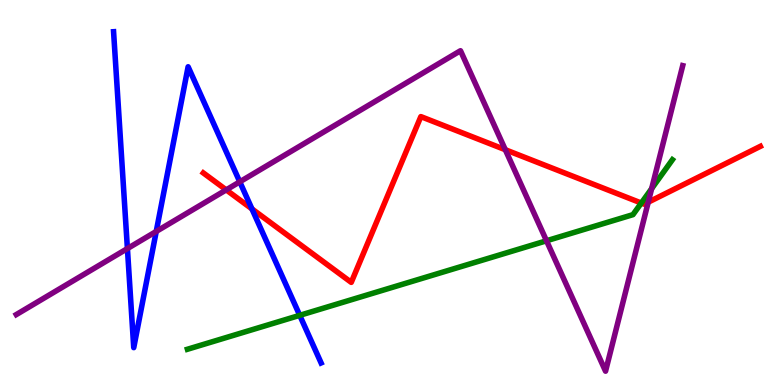[{'lines': ['blue', 'red'], 'intersections': [{'x': 3.25, 'y': 4.57}]}, {'lines': ['green', 'red'], 'intersections': [{'x': 8.27, 'y': 4.73}]}, {'lines': ['purple', 'red'], 'intersections': [{'x': 2.92, 'y': 5.07}, {'x': 6.52, 'y': 6.11}, {'x': 8.36, 'y': 4.75}]}, {'lines': ['blue', 'green'], 'intersections': [{'x': 3.87, 'y': 1.81}]}, {'lines': ['blue', 'purple'], 'intersections': [{'x': 1.64, 'y': 3.54}, {'x': 2.02, 'y': 3.99}, {'x': 3.09, 'y': 5.28}]}, {'lines': ['green', 'purple'], 'intersections': [{'x': 7.05, 'y': 3.75}, {'x': 8.41, 'y': 5.1}]}]